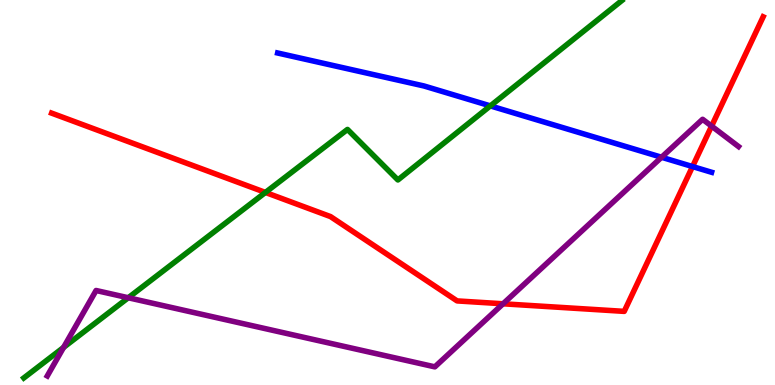[{'lines': ['blue', 'red'], 'intersections': [{'x': 8.94, 'y': 5.67}]}, {'lines': ['green', 'red'], 'intersections': [{'x': 3.42, 'y': 5.0}]}, {'lines': ['purple', 'red'], 'intersections': [{'x': 6.49, 'y': 2.11}, {'x': 9.18, 'y': 6.72}]}, {'lines': ['blue', 'green'], 'intersections': [{'x': 6.33, 'y': 7.25}]}, {'lines': ['blue', 'purple'], 'intersections': [{'x': 8.54, 'y': 5.92}]}, {'lines': ['green', 'purple'], 'intersections': [{'x': 0.82, 'y': 0.976}, {'x': 1.65, 'y': 2.27}]}]